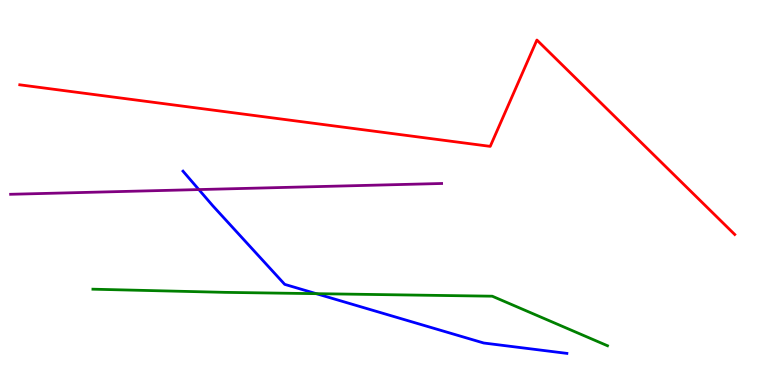[{'lines': ['blue', 'red'], 'intersections': []}, {'lines': ['green', 'red'], 'intersections': []}, {'lines': ['purple', 'red'], 'intersections': []}, {'lines': ['blue', 'green'], 'intersections': [{'x': 4.08, 'y': 2.37}]}, {'lines': ['blue', 'purple'], 'intersections': [{'x': 2.57, 'y': 5.08}]}, {'lines': ['green', 'purple'], 'intersections': []}]